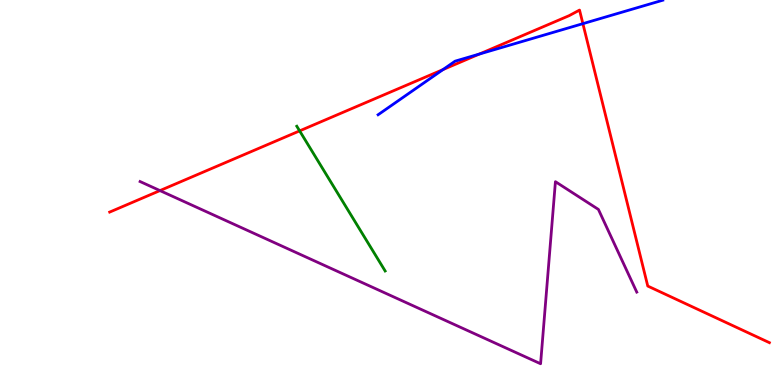[{'lines': ['blue', 'red'], 'intersections': [{'x': 5.72, 'y': 8.19}, {'x': 6.18, 'y': 8.6}, {'x': 7.52, 'y': 9.39}]}, {'lines': ['green', 'red'], 'intersections': [{'x': 3.87, 'y': 6.6}]}, {'lines': ['purple', 'red'], 'intersections': [{'x': 2.06, 'y': 5.05}]}, {'lines': ['blue', 'green'], 'intersections': []}, {'lines': ['blue', 'purple'], 'intersections': []}, {'lines': ['green', 'purple'], 'intersections': []}]